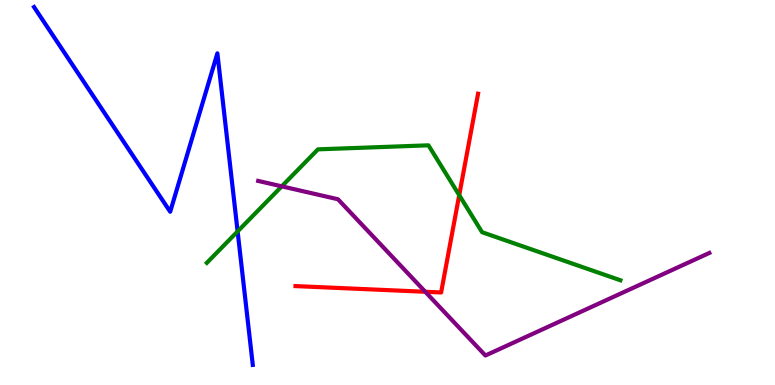[{'lines': ['blue', 'red'], 'intersections': []}, {'lines': ['green', 'red'], 'intersections': [{'x': 5.93, 'y': 4.93}]}, {'lines': ['purple', 'red'], 'intersections': [{'x': 5.49, 'y': 2.42}]}, {'lines': ['blue', 'green'], 'intersections': [{'x': 3.07, 'y': 3.99}]}, {'lines': ['blue', 'purple'], 'intersections': []}, {'lines': ['green', 'purple'], 'intersections': [{'x': 3.64, 'y': 5.16}]}]